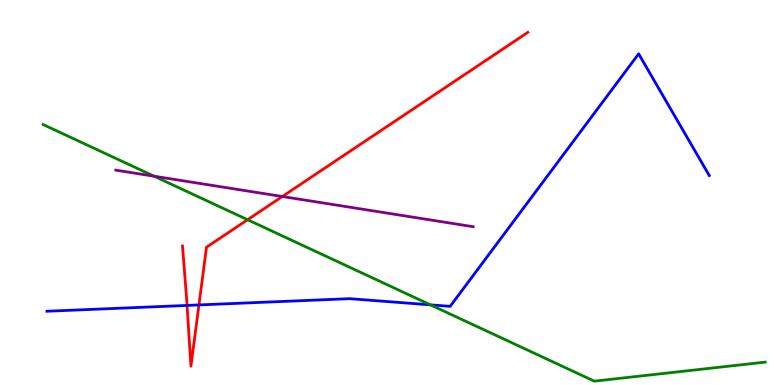[{'lines': ['blue', 'red'], 'intersections': [{'x': 2.41, 'y': 2.07}, {'x': 2.57, 'y': 2.08}]}, {'lines': ['green', 'red'], 'intersections': [{'x': 3.19, 'y': 4.29}]}, {'lines': ['purple', 'red'], 'intersections': [{'x': 3.64, 'y': 4.9}]}, {'lines': ['blue', 'green'], 'intersections': [{'x': 5.55, 'y': 2.08}]}, {'lines': ['blue', 'purple'], 'intersections': []}, {'lines': ['green', 'purple'], 'intersections': [{'x': 1.99, 'y': 5.42}]}]